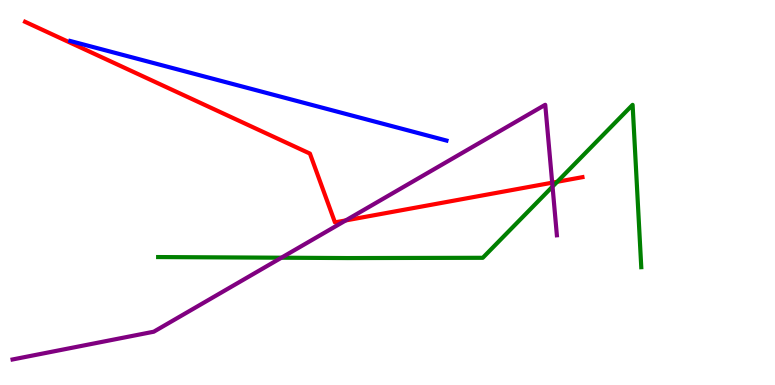[{'lines': ['blue', 'red'], 'intersections': []}, {'lines': ['green', 'red'], 'intersections': [{'x': 7.19, 'y': 5.28}]}, {'lines': ['purple', 'red'], 'intersections': [{'x': 4.46, 'y': 4.27}, {'x': 7.13, 'y': 5.25}]}, {'lines': ['blue', 'green'], 'intersections': []}, {'lines': ['blue', 'purple'], 'intersections': []}, {'lines': ['green', 'purple'], 'intersections': [{'x': 3.63, 'y': 3.31}, {'x': 7.13, 'y': 5.15}]}]